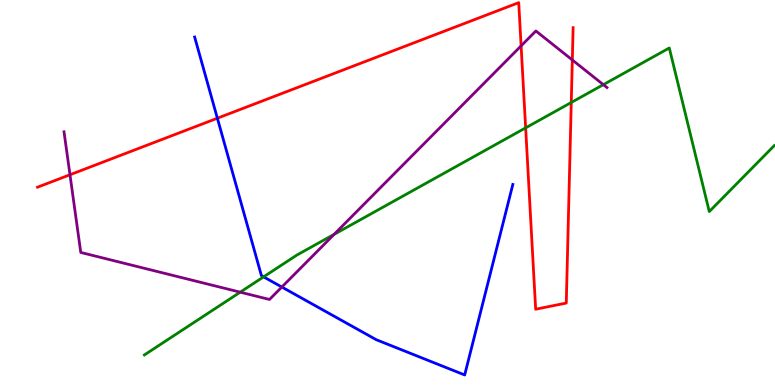[{'lines': ['blue', 'red'], 'intersections': [{'x': 2.8, 'y': 6.93}]}, {'lines': ['green', 'red'], 'intersections': [{'x': 6.78, 'y': 6.68}, {'x': 7.37, 'y': 7.34}]}, {'lines': ['purple', 'red'], 'intersections': [{'x': 0.903, 'y': 5.46}, {'x': 6.72, 'y': 8.81}, {'x': 7.38, 'y': 8.44}]}, {'lines': ['blue', 'green'], 'intersections': [{'x': 3.4, 'y': 2.81}]}, {'lines': ['blue', 'purple'], 'intersections': [{'x': 3.64, 'y': 2.54}]}, {'lines': ['green', 'purple'], 'intersections': [{'x': 3.1, 'y': 2.41}, {'x': 4.31, 'y': 3.91}, {'x': 7.79, 'y': 7.8}]}]